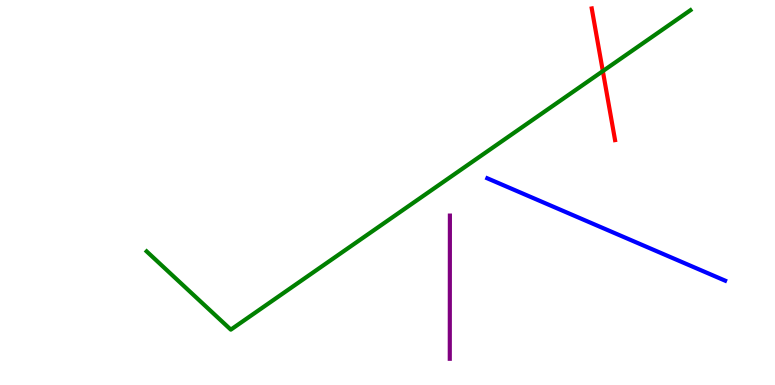[{'lines': ['blue', 'red'], 'intersections': []}, {'lines': ['green', 'red'], 'intersections': [{'x': 7.78, 'y': 8.15}]}, {'lines': ['purple', 'red'], 'intersections': []}, {'lines': ['blue', 'green'], 'intersections': []}, {'lines': ['blue', 'purple'], 'intersections': []}, {'lines': ['green', 'purple'], 'intersections': []}]